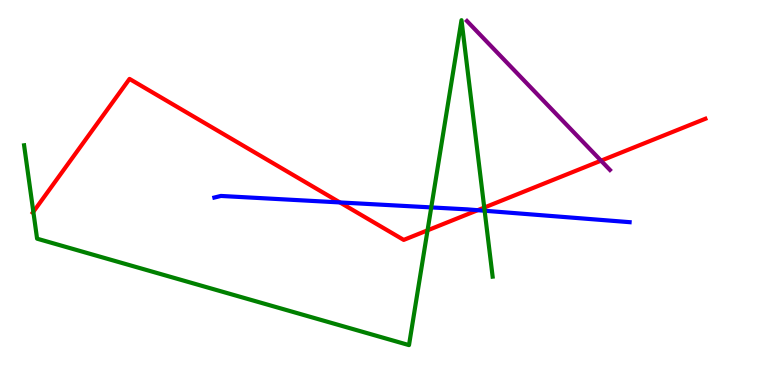[{'lines': ['blue', 'red'], 'intersections': [{'x': 4.39, 'y': 4.74}, {'x': 6.16, 'y': 4.54}]}, {'lines': ['green', 'red'], 'intersections': [{'x': 0.43, 'y': 4.5}, {'x': 5.52, 'y': 4.02}, {'x': 6.25, 'y': 4.61}]}, {'lines': ['purple', 'red'], 'intersections': [{'x': 7.76, 'y': 5.83}]}, {'lines': ['blue', 'green'], 'intersections': [{'x': 5.56, 'y': 4.61}, {'x': 6.25, 'y': 4.53}]}, {'lines': ['blue', 'purple'], 'intersections': []}, {'lines': ['green', 'purple'], 'intersections': []}]